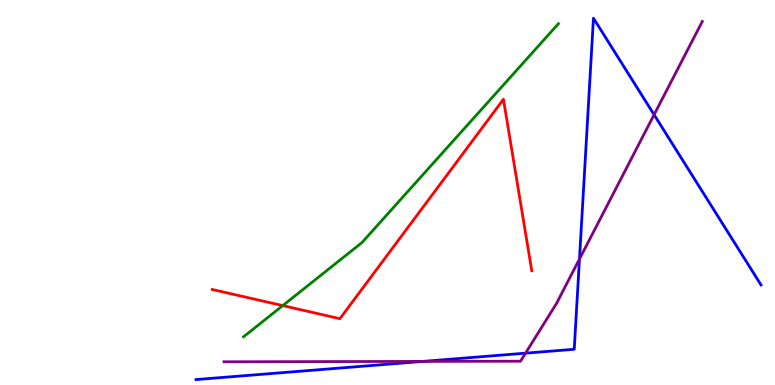[{'lines': ['blue', 'red'], 'intersections': []}, {'lines': ['green', 'red'], 'intersections': [{'x': 3.65, 'y': 2.06}]}, {'lines': ['purple', 'red'], 'intersections': []}, {'lines': ['blue', 'green'], 'intersections': []}, {'lines': ['blue', 'purple'], 'intersections': [{'x': 5.46, 'y': 0.613}, {'x': 6.78, 'y': 0.827}, {'x': 7.48, 'y': 3.27}, {'x': 8.44, 'y': 7.02}]}, {'lines': ['green', 'purple'], 'intersections': []}]